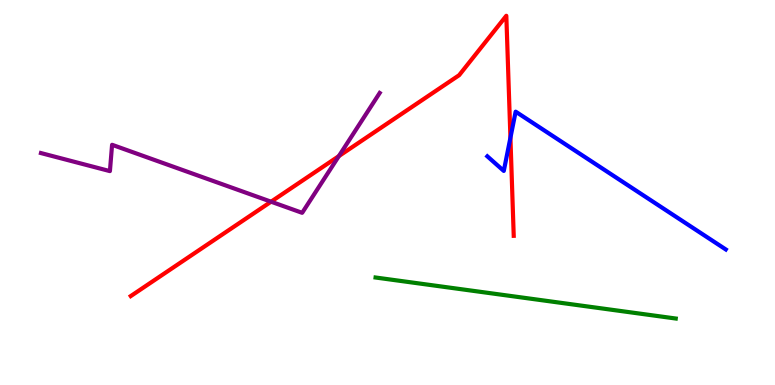[{'lines': ['blue', 'red'], 'intersections': [{'x': 6.59, 'y': 6.42}]}, {'lines': ['green', 'red'], 'intersections': []}, {'lines': ['purple', 'red'], 'intersections': [{'x': 3.5, 'y': 4.76}, {'x': 4.37, 'y': 5.95}]}, {'lines': ['blue', 'green'], 'intersections': []}, {'lines': ['blue', 'purple'], 'intersections': []}, {'lines': ['green', 'purple'], 'intersections': []}]